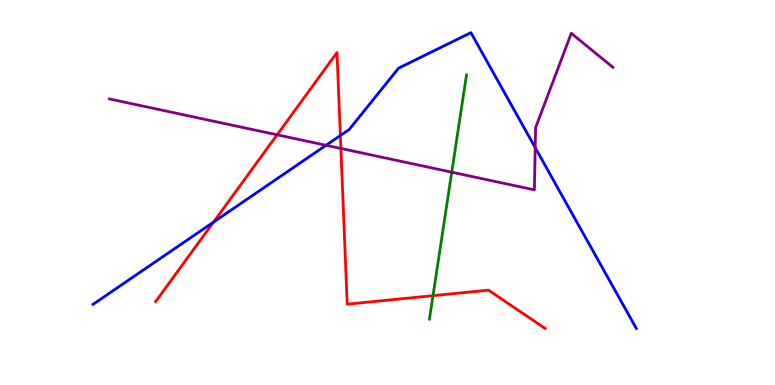[{'lines': ['blue', 'red'], 'intersections': [{'x': 2.76, 'y': 4.23}, {'x': 4.39, 'y': 6.48}]}, {'lines': ['green', 'red'], 'intersections': [{'x': 5.59, 'y': 2.32}]}, {'lines': ['purple', 'red'], 'intersections': [{'x': 3.58, 'y': 6.5}, {'x': 4.4, 'y': 6.14}]}, {'lines': ['blue', 'green'], 'intersections': []}, {'lines': ['blue', 'purple'], 'intersections': [{'x': 4.21, 'y': 6.23}, {'x': 6.91, 'y': 6.17}]}, {'lines': ['green', 'purple'], 'intersections': [{'x': 5.83, 'y': 5.53}]}]